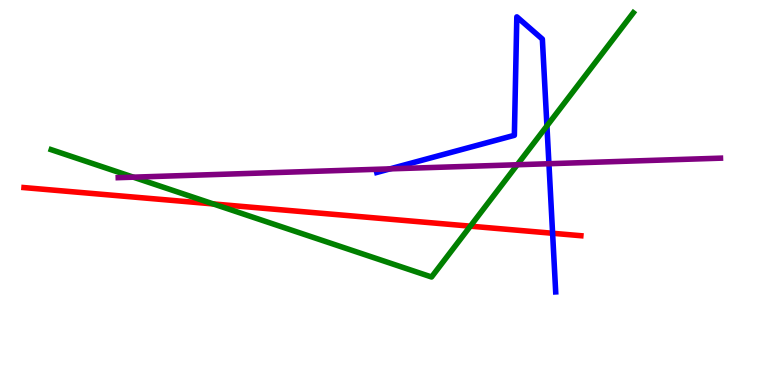[{'lines': ['blue', 'red'], 'intersections': [{'x': 7.13, 'y': 3.94}]}, {'lines': ['green', 'red'], 'intersections': [{'x': 2.75, 'y': 4.7}, {'x': 6.07, 'y': 4.13}]}, {'lines': ['purple', 'red'], 'intersections': []}, {'lines': ['blue', 'green'], 'intersections': [{'x': 7.06, 'y': 6.73}]}, {'lines': ['blue', 'purple'], 'intersections': [{'x': 5.03, 'y': 5.61}, {'x': 7.08, 'y': 5.75}]}, {'lines': ['green', 'purple'], 'intersections': [{'x': 1.72, 'y': 5.4}, {'x': 6.67, 'y': 5.72}]}]